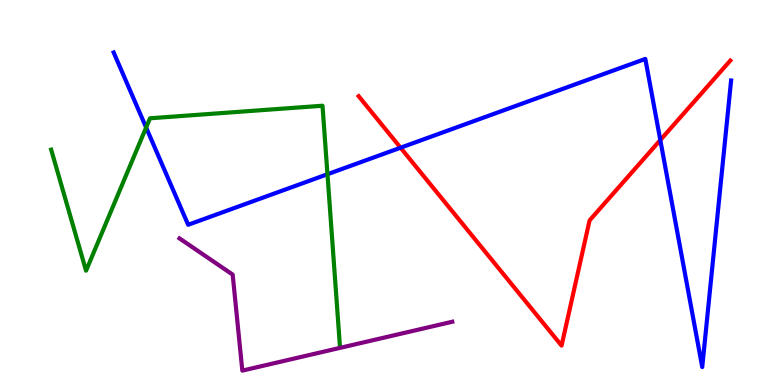[{'lines': ['blue', 'red'], 'intersections': [{'x': 5.17, 'y': 6.16}, {'x': 8.52, 'y': 6.36}]}, {'lines': ['green', 'red'], 'intersections': []}, {'lines': ['purple', 'red'], 'intersections': []}, {'lines': ['blue', 'green'], 'intersections': [{'x': 1.89, 'y': 6.69}, {'x': 4.23, 'y': 5.47}]}, {'lines': ['blue', 'purple'], 'intersections': []}, {'lines': ['green', 'purple'], 'intersections': []}]